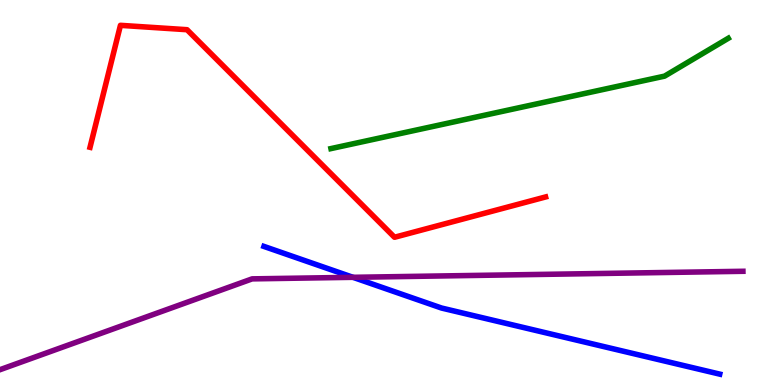[{'lines': ['blue', 'red'], 'intersections': []}, {'lines': ['green', 'red'], 'intersections': []}, {'lines': ['purple', 'red'], 'intersections': []}, {'lines': ['blue', 'green'], 'intersections': []}, {'lines': ['blue', 'purple'], 'intersections': [{'x': 4.55, 'y': 2.8}]}, {'lines': ['green', 'purple'], 'intersections': []}]